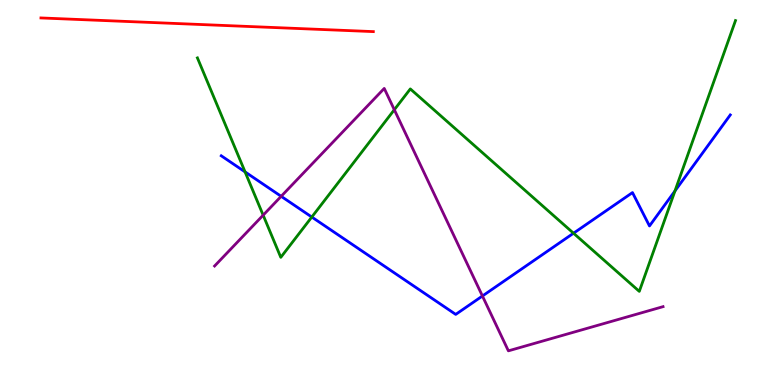[{'lines': ['blue', 'red'], 'intersections': []}, {'lines': ['green', 'red'], 'intersections': []}, {'lines': ['purple', 'red'], 'intersections': []}, {'lines': ['blue', 'green'], 'intersections': [{'x': 3.16, 'y': 5.53}, {'x': 4.02, 'y': 4.36}, {'x': 7.4, 'y': 3.94}, {'x': 8.71, 'y': 5.04}]}, {'lines': ['blue', 'purple'], 'intersections': [{'x': 3.63, 'y': 4.9}, {'x': 6.22, 'y': 2.31}]}, {'lines': ['green', 'purple'], 'intersections': [{'x': 3.4, 'y': 4.41}, {'x': 5.09, 'y': 7.15}]}]